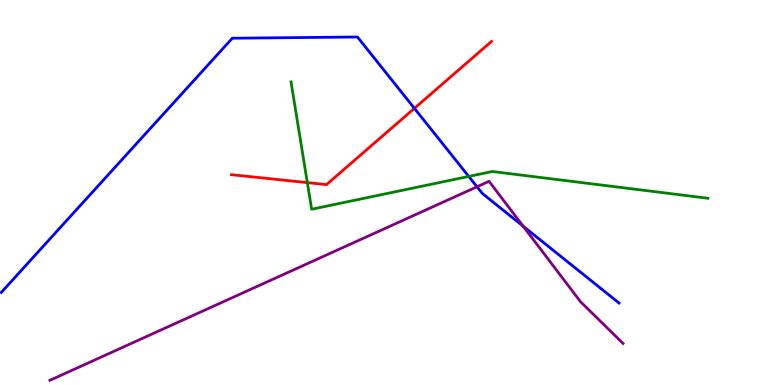[{'lines': ['blue', 'red'], 'intersections': [{'x': 5.35, 'y': 7.19}]}, {'lines': ['green', 'red'], 'intersections': [{'x': 3.97, 'y': 5.26}]}, {'lines': ['purple', 'red'], 'intersections': []}, {'lines': ['blue', 'green'], 'intersections': [{'x': 6.05, 'y': 5.42}]}, {'lines': ['blue', 'purple'], 'intersections': [{'x': 6.15, 'y': 5.15}, {'x': 6.75, 'y': 4.13}]}, {'lines': ['green', 'purple'], 'intersections': []}]